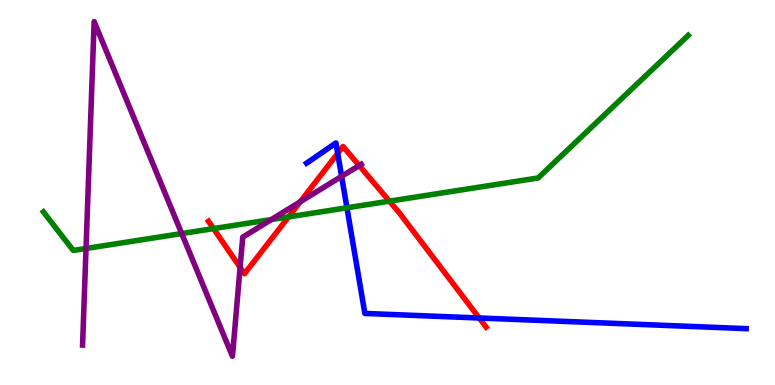[{'lines': ['blue', 'red'], 'intersections': [{'x': 4.36, 'y': 6.02}, {'x': 6.18, 'y': 1.74}]}, {'lines': ['green', 'red'], 'intersections': [{'x': 2.76, 'y': 4.06}, {'x': 3.72, 'y': 4.37}, {'x': 5.02, 'y': 4.78}]}, {'lines': ['purple', 'red'], 'intersections': [{'x': 3.1, 'y': 3.05}, {'x': 3.87, 'y': 4.76}, {'x': 4.63, 'y': 5.7}]}, {'lines': ['blue', 'green'], 'intersections': [{'x': 4.48, 'y': 4.6}]}, {'lines': ['blue', 'purple'], 'intersections': [{'x': 4.41, 'y': 5.42}]}, {'lines': ['green', 'purple'], 'intersections': [{'x': 1.11, 'y': 3.55}, {'x': 2.34, 'y': 3.93}, {'x': 3.5, 'y': 4.3}]}]